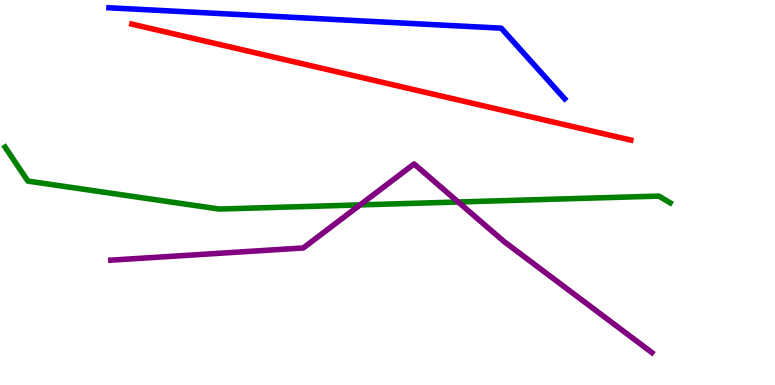[{'lines': ['blue', 'red'], 'intersections': []}, {'lines': ['green', 'red'], 'intersections': []}, {'lines': ['purple', 'red'], 'intersections': []}, {'lines': ['blue', 'green'], 'intersections': []}, {'lines': ['blue', 'purple'], 'intersections': []}, {'lines': ['green', 'purple'], 'intersections': [{'x': 4.65, 'y': 4.68}, {'x': 5.91, 'y': 4.75}]}]